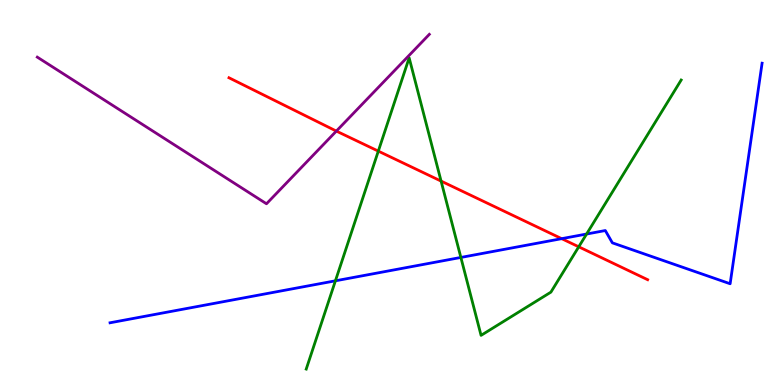[{'lines': ['blue', 'red'], 'intersections': [{'x': 7.25, 'y': 3.8}]}, {'lines': ['green', 'red'], 'intersections': [{'x': 4.88, 'y': 6.07}, {'x': 5.69, 'y': 5.3}, {'x': 7.47, 'y': 3.59}]}, {'lines': ['purple', 'red'], 'intersections': [{'x': 4.34, 'y': 6.59}]}, {'lines': ['blue', 'green'], 'intersections': [{'x': 4.33, 'y': 2.71}, {'x': 5.95, 'y': 3.31}, {'x': 7.57, 'y': 3.92}]}, {'lines': ['blue', 'purple'], 'intersections': []}, {'lines': ['green', 'purple'], 'intersections': []}]